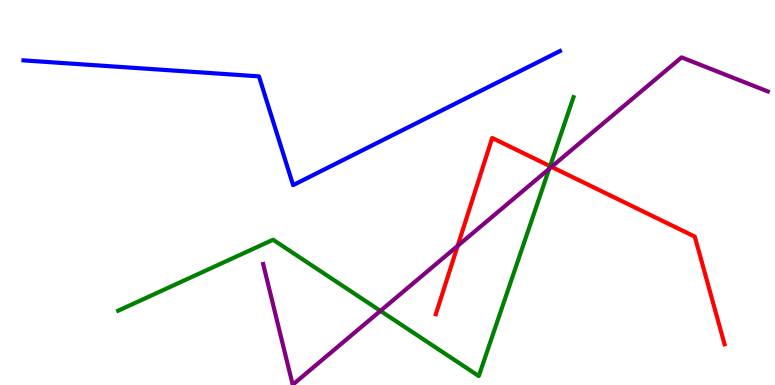[{'lines': ['blue', 'red'], 'intersections': []}, {'lines': ['green', 'red'], 'intersections': [{'x': 7.1, 'y': 5.68}]}, {'lines': ['purple', 'red'], 'intersections': [{'x': 5.91, 'y': 3.61}, {'x': 7.12, 'y': 5.67}]}, {'lines': ['blue', 'green'], 'intersections': []}, {'lines': ['blue', 'purple'], 'intersections': []}, {'lines': ['green', 'purple'], 'intersections': [{'x': 4.91, 'y': 1.93}, {'x': 7.09, 'y': 5.61}]}]